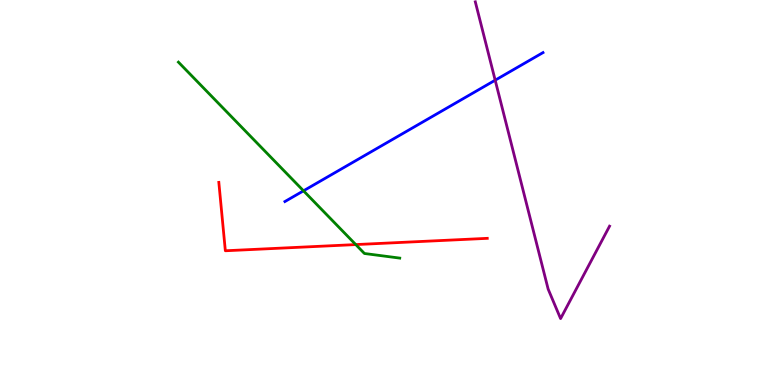[{'lines': ['blue', 'red'], 'intersections': []}, {'lines': ['green', 'red'], 'intersections': [{'x': 4.59, 'y': 3.65}]}, {'lines': ['purple', 'red'], 'intersections': []}, {'lines': ['blue', 'green'], 'intersections': [{'x': 3.92, 'y': 5.04}]}, {'lines': ['blue', 'purple'], 'intersections': [{'x': 6.39, 'y': 7.92}]}, {'lines': ['green', 'purple'], 'intersections': []}]